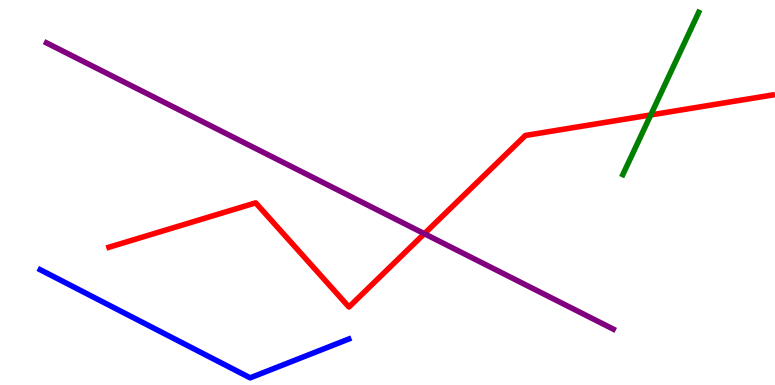[{'lines': ['blue', 'red'], 'intersections': []}, {'lines': ['green', 'red'], 'intersections': [{'x': 8.4, 'y': 7.01}]}, {'lines': ['purple', 'red'], 'intersections': [{'x': 5.48, 'y': 3.93}]}, {'lines': ['blue', 'green'], 'intersections': []}, {'lines': ['blue', 'purple'], 'intersections': []}, {'lines': ['green', 'purple'], 'intersections': []}]